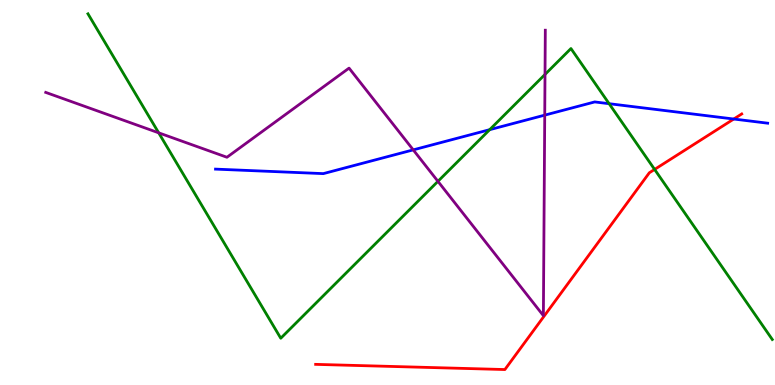[{'lines': ['blue', 'red'], 'intersections': [{'x': 9.47, 'y': 6.91}]}, {'lines': ['green', 'red'], 'intersections': [{'x': 8.45, 'y': 5.6}]}, {'lines': ['purple', 'red'], 'intersections': []}, {'lines': ['blue', 'green'], 'intersections': [{'x': 6.32, 'y': 6.63}, {'x': 7.86, 'y': 7.31}]}, {'lines': ['blue', 'purple'], 'intersections': [{'x': 5.33, 'y': 6.11}, {'x': 7.03, 'y': 7.01}]}, {'lines': ['green', 'purple'], 'intersections': [{'x': 2.05, 'y': 6.55}, {'x': 5.65, 'y': 5.29}, {'x': 7.03, 'y': 8.07}]}]